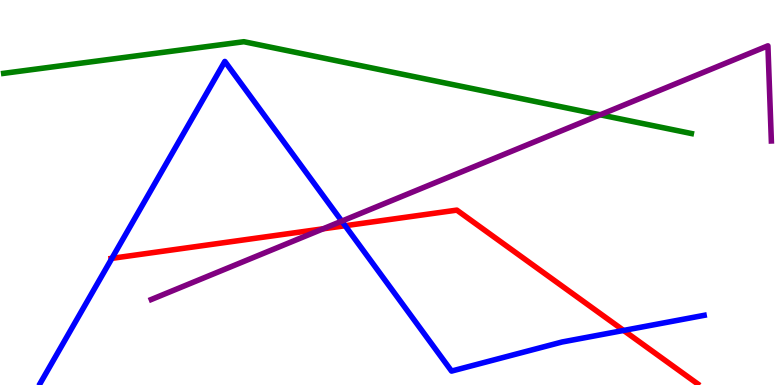[{'lines': ['blue', 'red'], 'intersections': [{'x': 1.44, 'y': 3.29}, {'x': 4.45, 'y': 4.14}, {'x': 8.05, 'y': 1.42}]}, {'lines': ['green', 'red'], 'intersections': []}, {'lines': ['purple', 'red'], 'intersections': [{'x': 4.17, 'y': 4.06}]}, {'lines': ['blue', 'green'], 'intersections': []}, {'lines': ['blue', 'purple'], 'intersections': [{'x': 4.41, 'y': 4.26}]}, {'lines': ['green', 'purple'], 'intersections': [{'x': 7.74, 'y': 7.02}]}]